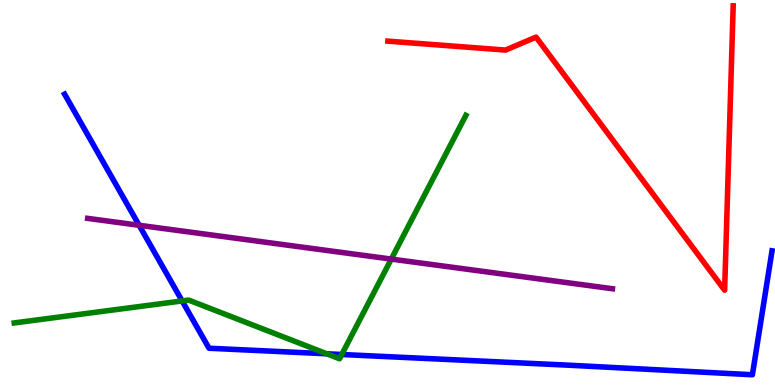[{'lines': ['blue', 'red'], 'intersections': []}, {'lines': ['green', 'red'], 'intersections': []}, {'lines': ['purple', 'red'], 'intersections': []}, {'lines': ['blue', 'green'], 'intersections': [{'x': 2.35, 'y': 2.18}, {'x': 4.22, 'y': 0.811}, {'x': 4.41, 'y': 0.792}]}, {'lines': ['blue', 'purple'], 'intersections': [{'x': 1.8, 'y': 4.15}]}, {'lines': ['green', 'purple'], 'intersections': [{'x': 5.05, 'y': 3.27}]}]